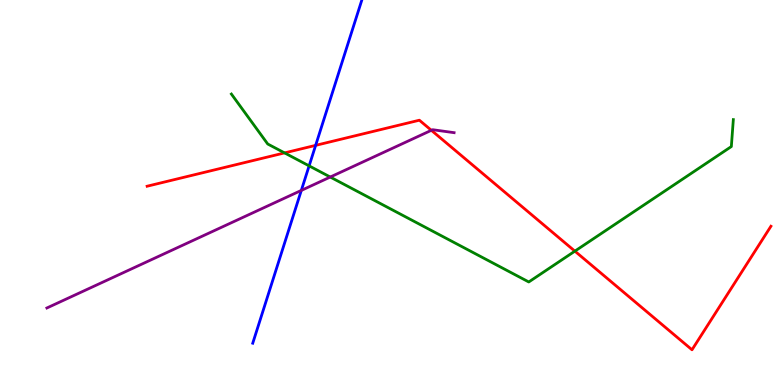[{'lines': ['blue', 'red'], 'intersections': [{'x': 4.07, 'y': 6.22}]}, {'lines': ['green', 'red'], 'intersections': [{'x': 3.67, 'y': 6.03}, {'x': 7.42, 'y': 3.48}]}, {'lines': ['purple', 'red'], 'intersections': [{'x': 5.57, 'y': 6.62}]}, {'lines': ['blue', 'green'], 'intersections': [{'x': 3.99, 'y': 5.69}]}, {'lines': ['blue', 'purple'], 'intersections': [{'x': 3.89, 'y': 5.05}]}, {'lines': ['green', 'purple'], 'intersections': [{'x': 4.26, 'y': 5.4}]}]